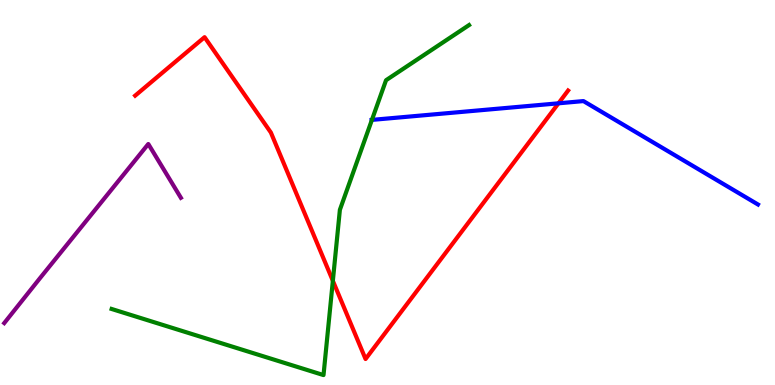[{'lines': ['blue', 'red'], 'intersections': [{'x': 7.21, 'y': 7.32}]}, {'lines': ['green', 'red'], 'intersections': [{'x': 4.29, 'y': 2.71}]}, {'lines': ['purple', 'red'], 'intersections': []}, {'lines': ['blue', 'green'], 'intersections': [{'x': 4.8, 'y': 6.89}]}, {'lines': ['blue', 'purple'], 'intersections': []}, {'lines': ['green', 'purple'], 'intersections': []}]